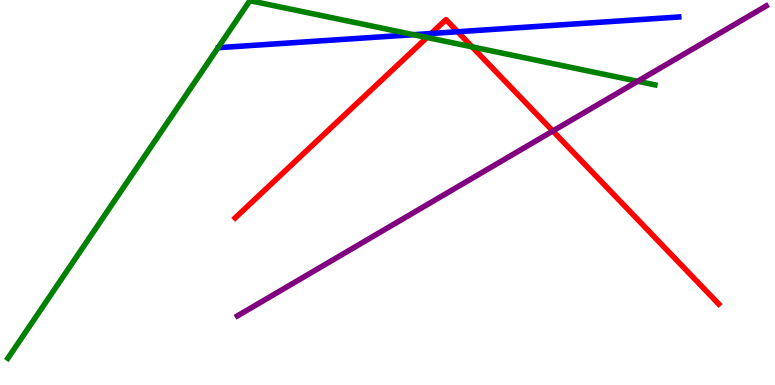[{'lines': ['blue', 'red'], 'intersections': [{'x': 5.56, 'y': 9.13}, {'x': 5.91, 'y': 9.18}]}, {'lines': ['green', 'red'], 'intersections': [{'x': 5.51, 'y': 9.03}, {'x': 6.09, 'y': 8.78}]}, {'lines': ['purple', 'red'], 'intersections': [{'x': 7.13, 'y': 6.6}]}, {'lines': ['blue', 'green'], 'intersections': [{'x': 5.34, 'y': 9.1}]}, {'lines': ['blue', 'purple'], 'intersections': []}, {'lines': ['green', 'purple'], 'intersections': [{'x': 8.23, 'y': 7.89}]}]